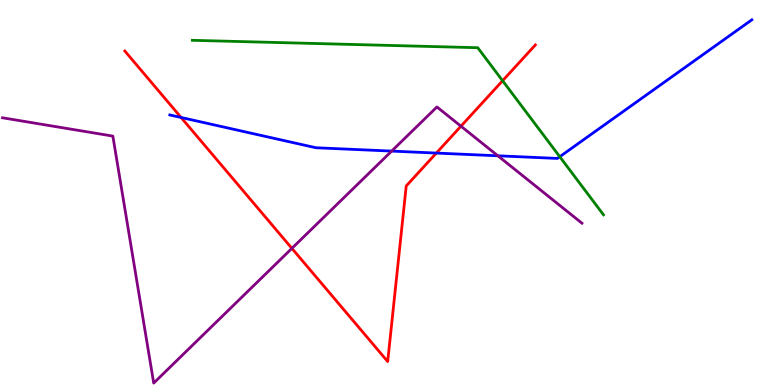[{'lines': ['blue', 'red'], 'intersections': [{'x': 2.34, 'y': 6.95}, {'x': 5.63, 'y': 6.02}]}, {'lines': ['green', 'red'], 'intersections': [{'x': 6.49, 'y': 7.9}]}, {'lines': ['purple', 'red'], 'intersections': [{'x': 3.77, 'y': 3.55}, {'x': 5.95, 'y': 6.72}]}, {'lines': ['blue', 'green'], 'intersections': [{'x': 7.22, 'y': 5.93}]}, {'lines': ['blue', 'purple'], 'intersections': [{'x': 5.05, 'y': 6.08}, {'x': 6.42, 'y': 5.95}]}, {'lines': ['green', 'purple'], 'intersections': []}]